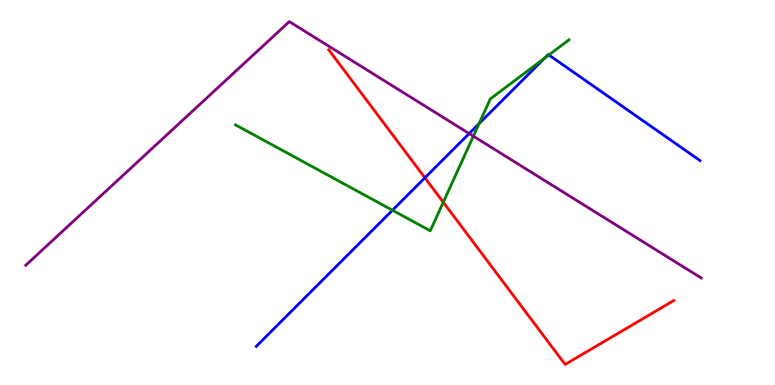[{'lines': ['blue', 'red'], 'intersections': [{'x': 5.48, 'y': 5.38}]}, {'lines': ['green', 'red'], 'intersections': [{'x': 5.72, 'y': 4.75}]}, {'lines': ['purple', 'red'], 'intersections': []}, {'lines': ['blue', 'green'], 'intersections': [{'x': 5.06, 'y': 4.54}, {'x': 6.18, 'y': 6.79}, {'x': 7.03, 'y': 8.49}, {'x': 7.08, 'y': 8.57}]}, {'lines': ['blue', 'purple'], 'intersections': [{'x': 6.05, 'y': 6.53}]}, {'lines': ['green', 'purple'], 'intersections': [{'x': 6.11, 'y': 6.46}]}]